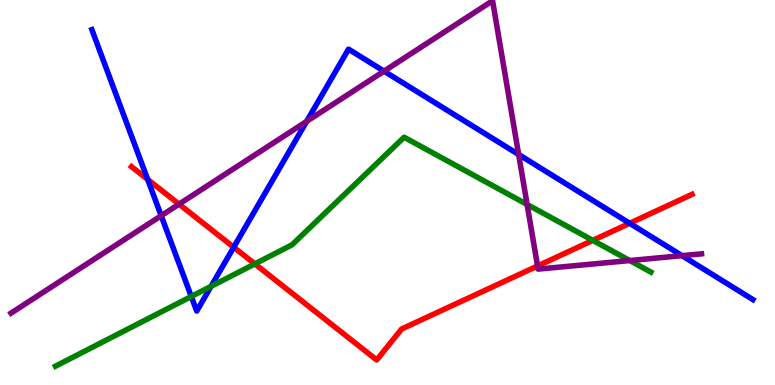[{'lines': ['blue', 'red'], 'intersections': [{'x': 1.91, 'y': 5.34}, {'x': 3.02, 'y': 3.58}, {'x': 8.13, 'y': 4.2}]}, {'lines': ['green', 'red'], 'intersections': [{'x': 3.29, 'y': 3.15}, {'x': 7.65, 'y': 3.76}]}, {'lines': ['purple', 'red'], 'intersections': [{'x': 2.31, 'y': 4.7}, {'x': 6.94, 'y': 3.09}]}, {'lines': ['blue', 'green'], 'intersections': [{'x': 2.47, 'y': 2.3}, {'x': 2.72, 'y': 2.56}]}, {'lines': ['blue', 'purple'], 'intersections': [{'x': 2.08, 'y': 4.4}, {'x': 3.96, 'y': 6.85}, {'x': 4.96, 'y': 8.15}, {'x': 6.69, 'y': 5.99}, {'x': 8.8, 'y': 3.36}]}, {'lines': ['green', 'purple'], 'intersections': [{'x': 6.8, 'y': 4.69}, {'x': 8.13, 'y': 3.23}]}]